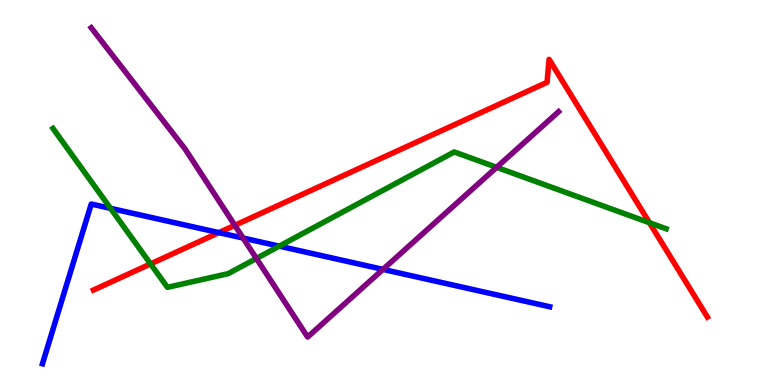[{'lines': ['blue', 'red'], 'intersections': [{'x': 2.82, 'y': 3.96}]}, {'lines': ['green', 'red'], 'intersections': [{'x': 1.94, 'y': 3.15}, {'x': 8.38, 'y': 4.21}]}, {'lines': ['purple', 'red'], 'intersections': [{'x': 3.03, 'y': 4.15}]}, {'lines': ['blue', 'green'], 'intersections': [{'x': 1.43, 'y': 4.59}, {'x': 3.6, 'y': 3.61}]}, {'lines': ['blue', 'purple'], 'intersections': [{'x': 3.14, 'y': 3.82}, {'x': 4.94, 'y': 3.0}]}, {'lines': ['green', 'purple'], 'intersections': [{'x': 3.31, 'y': 3.29}, {'x': 6.41, 'y': 5.65}]}]